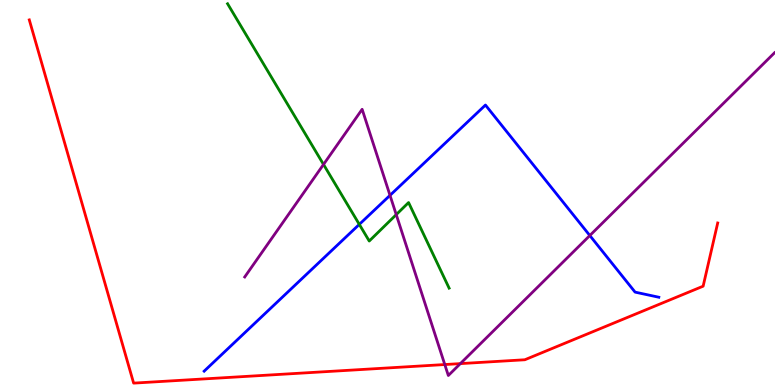[{'lines': ['blue', 'red'], 'intersections': []}, {'lines': ['green', 'red'], 'intersections': []}, {'lines': ['purple', 'red'], 'intersections': [{'x': 5.74, 'y': 0.531}, {'x': 5.94, 'y': 0.556}]}, {'lines': ['blue', 'green'], 'intersections': [{'x': 4.64, 'y': 4.17}]}, {'lines': ['blue', 'purple'], 'intersections': [{'x': 5.03, 'y': 4.93}, {'x': 7.61, 'y': 3.88}]}, {'lines': ['green', 'purple'], 'intersections': [{'x': 4.17, 'y': 5.73}, {'x': 5.11, 'y': 4.43}]}]